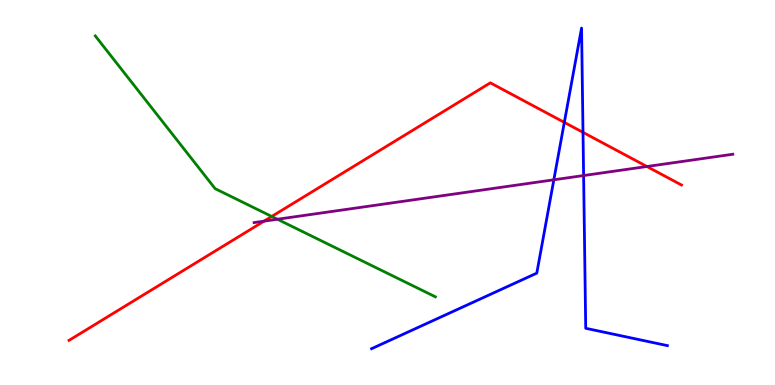[{'lines': ['blue', 'red'], 'intersections': [{'x': 7.28, 'y': 6.82}, {'x': 7.52, 'y': 6.56}]}, {'lines': ['green', 'red'], 'intersections': [{'x': 3.51, 'y': 4.38}]}, {'lines': ['purple', 'red'], 'intersections': [{'x': 3.41, 'y': 4.26}, {'x': 8.35, 'y': 5.68}]}, {'lines': ['blue', 'green'], 'intersections': []}, {'lines': ['blue', 'purple'], 'intersections': [{'x': 7.15, 'y': 5.33}, {'x': 7.53, 'y': 5.44}]}, {'lines': ['green', 'purple'], 'intersections': [{'x': 3.58, 'y': 4.31}]}]